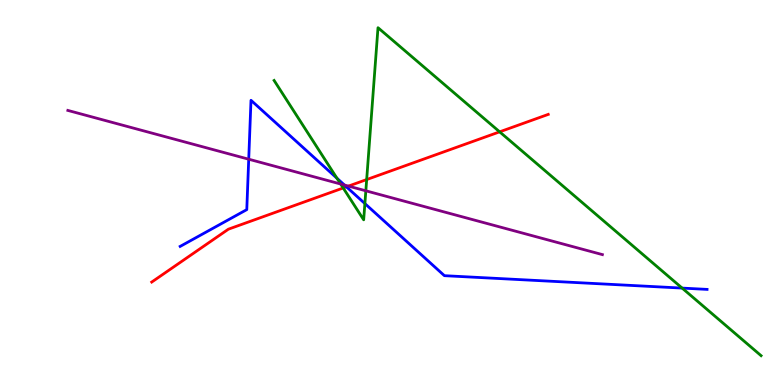[{'lines': ['blue', 'red'], 'intersections': [{'x': 4.47, 'y': 5.15}]}, {'lines': ['green', 'red'], 'intersections': [{'x': 4.43, 'y': 5.12}, {'x': 4.73, 'y': 5.34}, {'x': 6.45, 'y': 6.58}]}, {'lines': ['purple', 'red'], 'intersections': [{'x': 4.5, 'y': 5.17}]}, {'lines': ['blue', 'green'], 'intersections': [{'x': 4.35, 'y': 5.37}, {'x': 4.71, 'y': 4.71}, {'x': 8.8, 'y': 2.52}]}, {'lines': ['blue', 'purple'], 'intersections': [{'x': 3.21, 'y': 5.86}, {'x': 4.44, 'y': 5.19}]}, {'lines': ['green', 'purple'], 'intersections': [{'x': 4.4, 'y': 5.22}, {'x': 4.72, 'y': 5.04}]}]